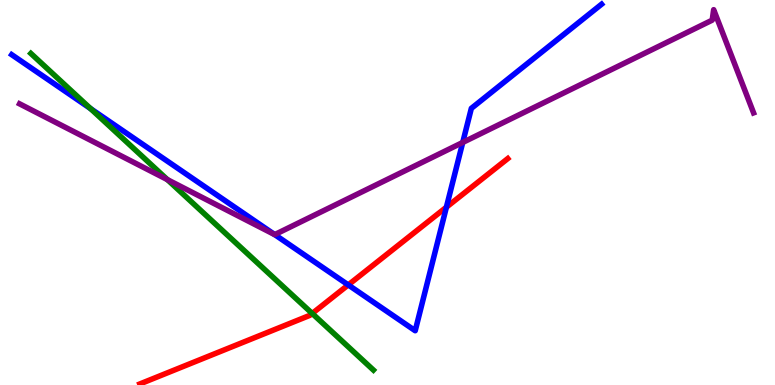[{'lines': ['blue', 'red'], 'intersections': [{'x': 4.49, 'y': 2.6}, {'x': 5.76, 'y': 4.62}]}, {'lines': ['green', 'red'], 'intersections': [{'x': 4.03, 'y': 1.86}]}, {'lines': ['purple', 'red'], 'intersections': []}, {'lines': ['blue', 'green'], 'intersections': [{'x': 1.17, 'y': 7.18}]}, {'lines': ['blue', 'purple'], 'intersections': [{'x': 3.54, 'y': 3.91}, {'x': 5.97, 'y': 6.3}]}, {'lines': ['green', 'purple'], 'intersections': [{'x': 2.16, 'y': 5.33}]}]